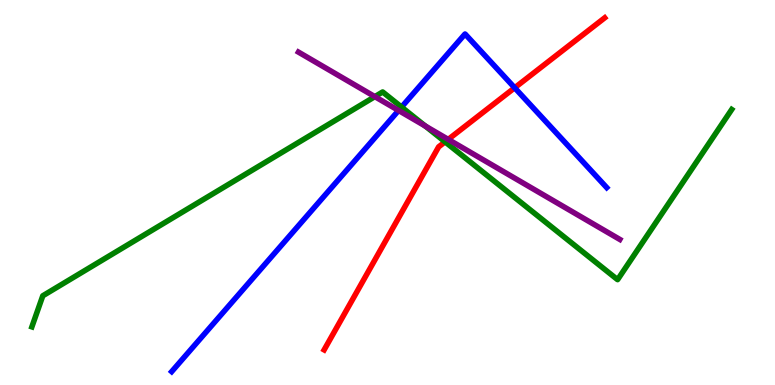[{'lines': ['blue', 'red'], 'intersections': [{'x': 6.64, 'y': 7.72}]}, {'lines': ['green', 'red'], 'intersections': [{'x': 5.74, 'y': 6.32}]}, {'lines': ['purple', 'red'], 'intersections': [{'x': 5.78, 'y': 6.38}]}, {'lines': ['blue', 'green'], 'intersections': [{'x': 5.18, 'y': 7.22}]}, {'lines': ['blue', 'purple'], 'intersections': [{'x': 5.14, 'y': 7.13}]}, {'lines': ['green', 'purple'], 'intersections': [{'x': 4.84, 'y': 7.49}, {'x': 5.49, 'y': 6.73}]}]